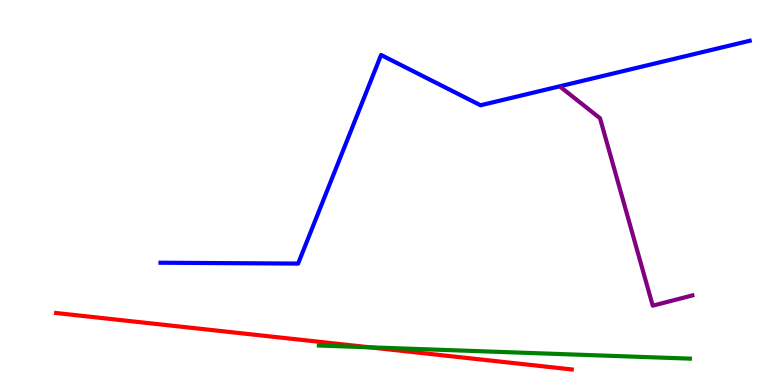[{'lines': ['blue', 'red'], 'intersections': []}, {'lines': ['green', 'red'], 'intersections': [{'x': 4.77, 'y': 0.979}]}, {'lines': ['purple', 'red'], 'intersections': []}, {'lines': ['blue', 'green'], 'intersections': []}, {'lines': ['blue', 'purple'], 'intersections': []}, {'lines': ['green', 'purple'], 'intersections': []}]